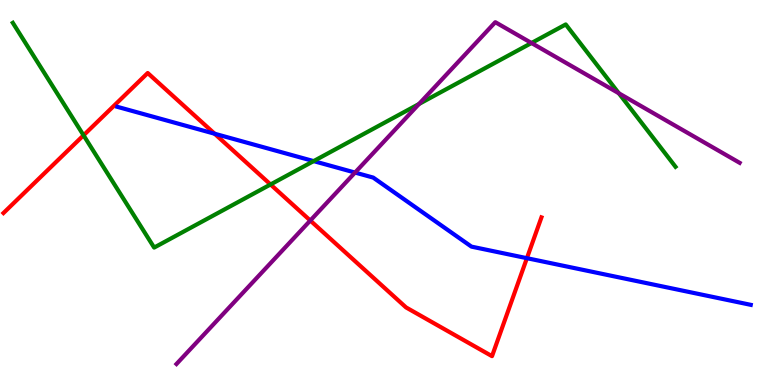[{'lines': ['blue', 'red'], 'intersections': [{'x': 2.77, 'y': 6.53}, {'x': 6.8, 'y': 3.29}]}, {'lines': ['green', 'red'], 'intersections': [{'x': 1.08, 'y': 6.49}, {'x': 3.49, 'y': 5.21}]}, {'lines': ['purple', 'red'], 'intersections': [{'x': 4.0, 'y': 4.27}]}, {'lines': ['blue', 'green'], 'intersections': [{'x': 4.05, 'y': 5.82}]}, {'lines': ['blue', 'purple'], 'intersections': [{'x': 4.58, 'y': 5.52}]}, {'lines': ['green', 'purple'], 'intersections': [{'x': 5.41, 'y': 7.3}, {'x': 6.86, 'y': 8.88}, {'x': 7.98, 'y': 7.58}]}]